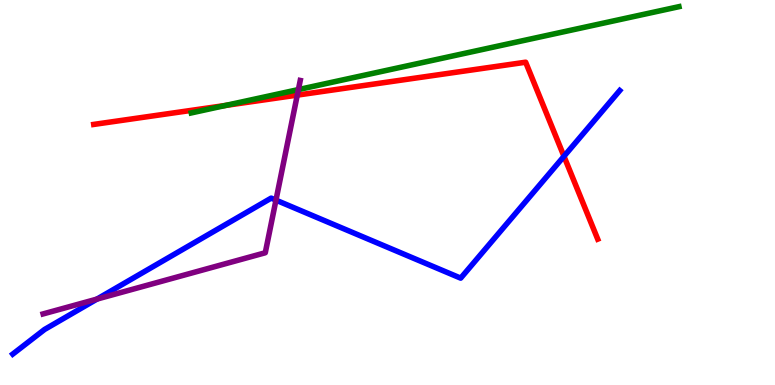[{'lines': ['blue', 'red'], 'intersections': [{'x': 7.28, 'y': 5.94}]}, {'lines': ['green', 'red'], 'intersections': [{'x': 2.91, 'y': 7.26}]}, {'lines': ['purple', 'red'], 'intersections': [{'x': 3.84, 'y': 7.53}]}, {'lines': ['blue', 'green'], 'intersections': []}, {'lines': ['blue', 'purple'], 'intersections': [{'x': 1.25, 'y': 2.23}, {'x': 3.56, 'y': 4.8}]}, {'lines': ['green', 'purple'], 'intersections': [{'x': 3.85, 'y': 7.67}]}]